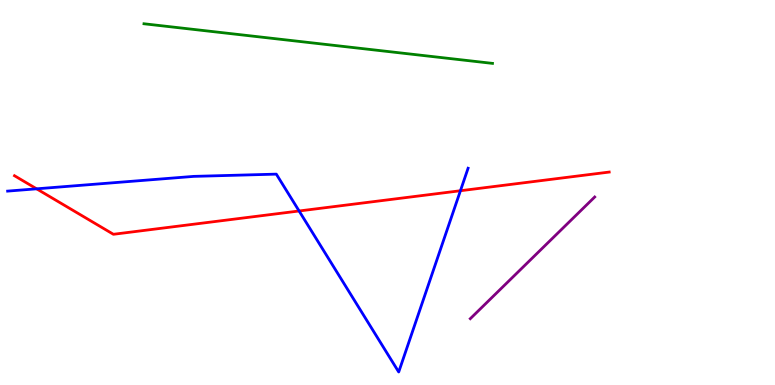[{'lines': ['blue', 'red'], 'intersections': [{'x': 0.472, 'y': 5.1}, {'x': 3.86, 'y': 4.52}, {'x': 5.94, 'y': 5.05}]}, {'lines': ['green', 'red'], 'intersections': []}, {'lines': ['purple', 'red'], 'intersections': []}, {'lines': ['blue', 'green'], 'intersections': []}, {'lines': ['blue', 'purple'], 'intersections': []}, {'lines': ['green', 'purple'], 'intersections': []}]